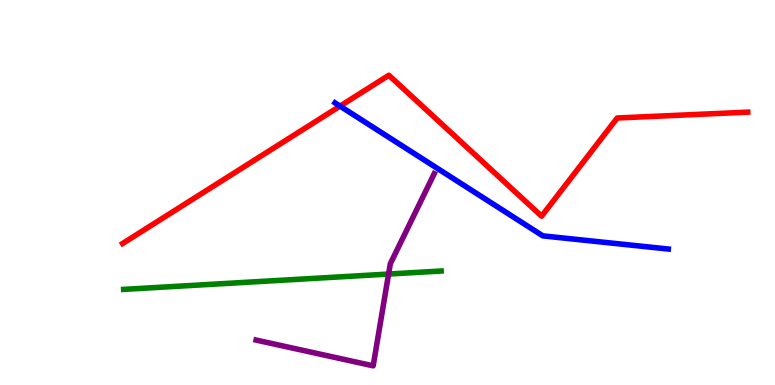[{'lines': ['blue', 'red'], 'intersections': [{'x': 4.39, 'y': 7.24}]}, {'lines': ['green', 'red'], 'intersections': []}, {'lines': ['purple', 'red'], 'intersections': []}, {'lines': ['blue', 'green'], 'intersections': []}, {'lines': ['blue', 'purple'], 'intersections': []}, {'lines': ['green', 'purple'], 'intersections': [{'x': 5.01, 'y': 2.88}]}]